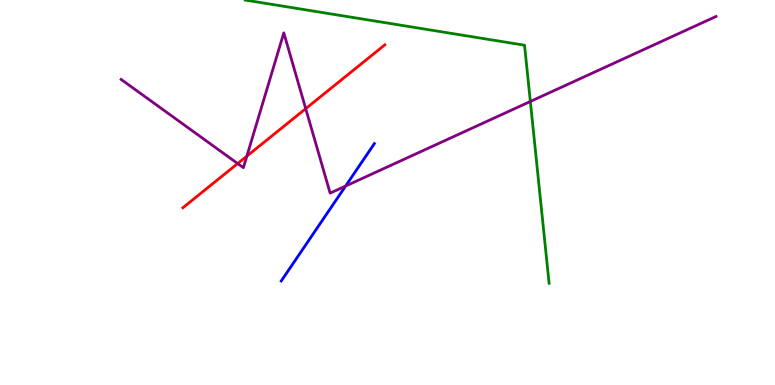[{'lines': ['blue', 'red'], 'intersections': []}, {'lines': ['green', 'red'], 'intersections': []}, {'lines': ['purple', 'red'], 'intersections': [{'x': 3.07, 'y': 5.75}, {'x': 3.19, 'y': 5.94}, {'x': 3.94, 'y': 7.18}]}, {'lines': ['blue', 'green'], 'intersections': []}, {'lines': ['blue', 'purple'], 'intersections': [{'x': 4.46, 'y': 5.17}]}, {'lines': ['green', 'purple'], 'intersections': [{'x': 6.84, 'y': 7.36}]}]